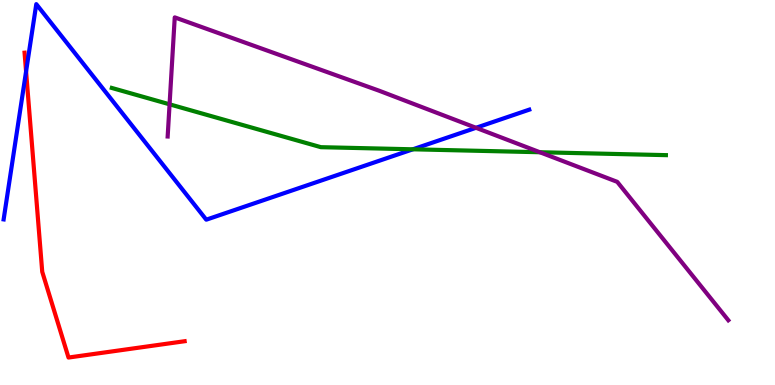[{'lines': ['blue', 'red'], 'intersections': [{'x': 0.336, 'y': 8.14}]}, {'lines': ['green', 'red'], 'intersections': []}, {'lines': ['purple', 'red'], 'intersections': []}, {'lines': ['blue', 'green'], 'intersections': [{'x': 5.33, 'y': 6.12}]}, {'lines': ['blue', 'purple'], 'intersections': [{'x': 6.14, 'y': 6.68}]}, {'lines': ['green', 'purple'], 'intersections': [{'x': 2.19, 'y': 7.29}, {'x': 6.97, 'y': 6.05}]}]